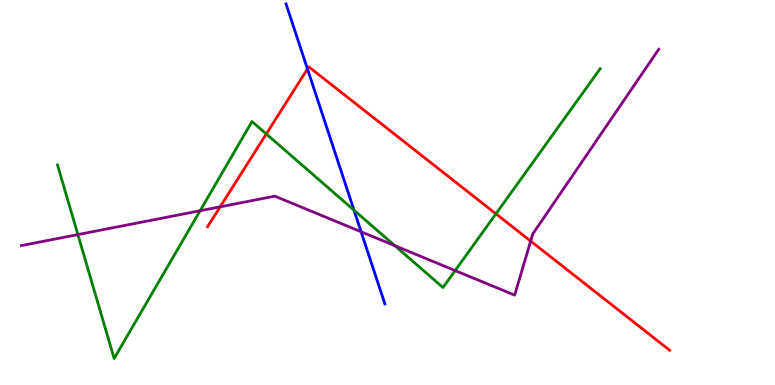[{'lines': ['blue', 'red'], 'intersections': [{'x': 3.97, 'y': 8.21}]}, {'lines': ['green', 'red'], 'intersections': [{'x': 3.44, 'y': 6.52}, {'x': 6.4, 'y': 4.45}]}, {'lines': ['purple', 'red'], 'intersections': [{'x': 2.84, 'y': 4.63}, {'x': 6.85, 'y': 3.74}]}, {'lines': ['blue', 'green'], 'intersections': [{'x': 4.57, 'y': 4.54}]}, {'lines': ['blue', 'purple'], 'intersections': [{'x': 4.66, 'y': 3.98}]}, {'lines': ['green', 'purple'], 'intersections': [{'x': 1.0, 'y': 3.91}, {'x': 2.58, 'y': 4.53}, {'x': 5.09, 'y': 3.62}, {'x': 5.87, 'y': 2.97}]}]